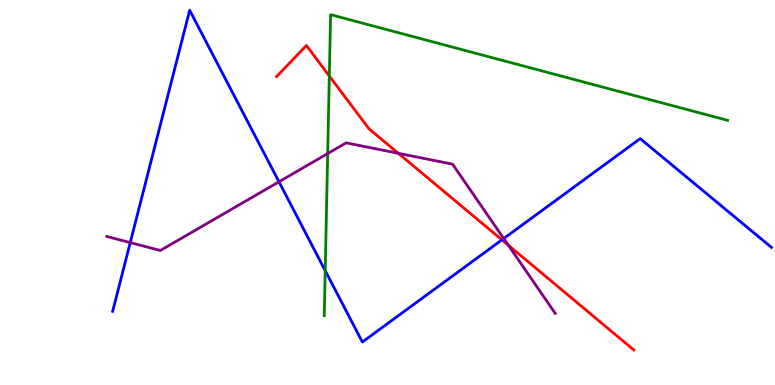[{'lines': ['blue', 'red'], 'intersections': [{'x': 6.48, 'y': 3.77}]}, {'lines': ['green', 'red'], 'intersections': [{'x': 4.25, 'y': 8.03}]}, {'lines': ['purple', 'red'], 'intersections': [{'x': 5.14, 'y': 6.02}, {'x': 6.56, 'y': 3.63}]}, {'lines': ['blue', 'green'], 'intersections': [{'x': 4.2, 'y': 2.97}]}, {'lines': ['blue', 'purple'], 'intersections': [{'x': 1.68, 'y': 3.7}, {'x': 3.6, 'y': 5.28}, {'x': 6.5, 'y': 3.8}]}, {'lines': ['green', 'purple'], 'intersections': [{'x': 4.23, 'y': 6.01}]}]